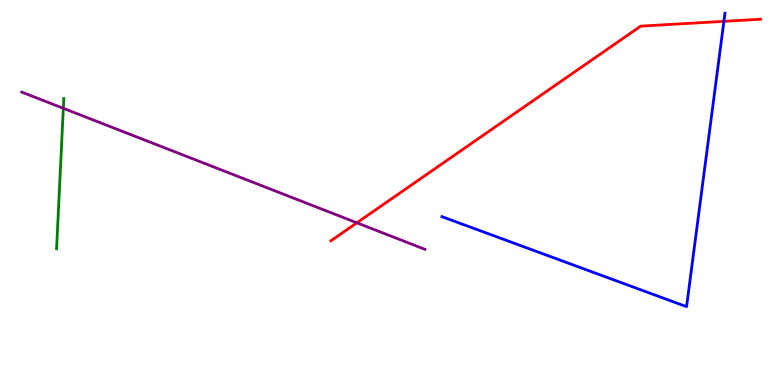[{'lines': ['blue', 'red'], 'intersections': [{'x': 9.34, 'y': 9.45}]}, {'lines': ['green', 'red'], 'intersections': []}, {'lines': ['purple', 'red'], 'intersections': [{'x': 4.6, 'y': 4.21}]}, {'lines': ['blue', 'green'], 'intersections': []}, {'lines': ['blue', 'purple'], 'intersections': []}, {'lines': ['green', 'purple'], 'intersections': [{'x': 0.817, 'y': 7.19}]}]